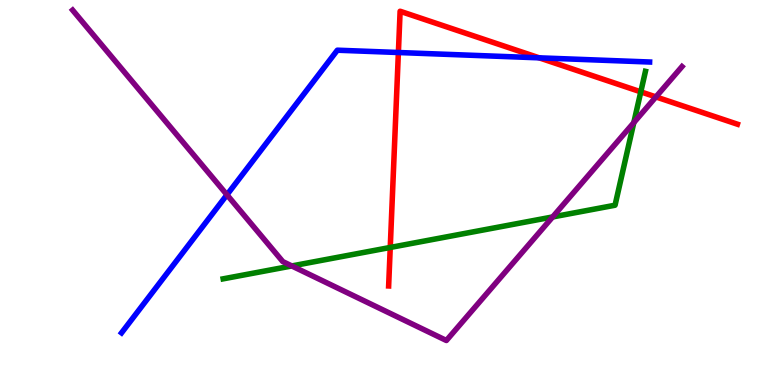[{'lines': ['blue', 'red'], 'intersections': [{'x': 5.14, 'y': 8.64}, {'x': 6.96, 'y': 8.5}]}, {'lines': ['green', 'red'], 'intersections': [{'x': 5.04, 'y': 3.57}, {'x': 8.27, 'y': 7.61}]}, {'lines': ['purple', 'red'], 'intersections': [{'x': 8.46, 'y': 7.48}]}, {'lines': ['blue', 'green'], 'intersections': []}, {'lines': ['blue', 'purple'], 'intersections': [{'x': 2.93, 'y': 4.94}]}, {'lines': ['green', 'purple'], 'intersections': [{'x': 3.77, 'y': 3.09}, {'x': 7.13, 'y': 4.37}, {'x': 8.18, 'y': 6.82}]}]